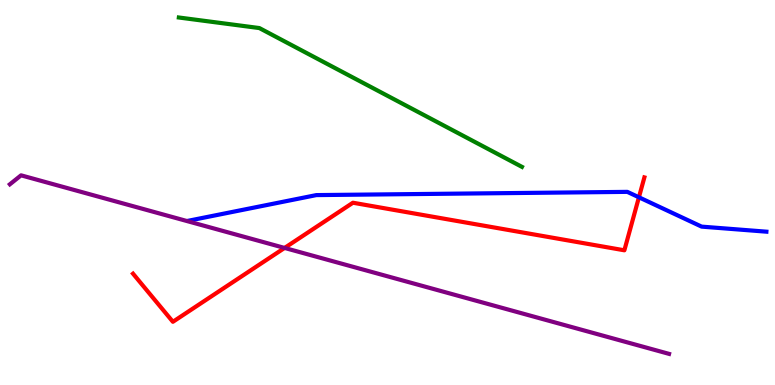[{'lines': ['blue', 'red'], 'intersections': [{'x': 8.24, 'y': 4.88}]}, {'lines': ['green', 'red'], 'intersections': []}, {'lines': ['purple', 'red'], 'intersections': [{'x': 3.67, 'y': 3.56}]}, {'lines': ['blue', 'green'], 'intersections': []}, {'lines': ['blue', 'purple'], 'intersections': []}, {'lines': ['green', 'purple'], 'intersections': []}]